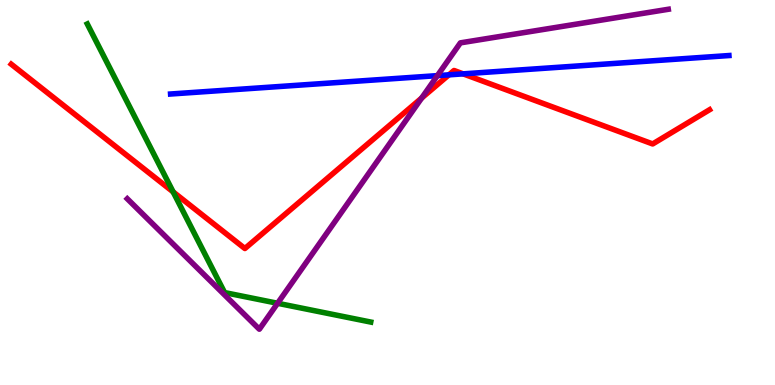[{'lines': ['blue', 'red'], 'intersections': [{'x': 5.79, 'y': 8.06}, {'x': 5.98, 'y': 8.08}]}, {'lines': ['green', 'red'], 'intersections': [{'x': 2.23, 'y': 5.02}]}, {'lines': ['purple', 'red'], 'intersections': [{'x': 5.44, 'y': 7.45}]}, {'lines': ['blue', 'green'], 'intersections': []}, {'lines': ['blue', 'purple'], 'intersections': [{'x': 5.64, 'y': 8.04}]}, {'lines': ['green', 'purple'], 'intersections': [{'x': 3.58, 'y': 2.12}]}]